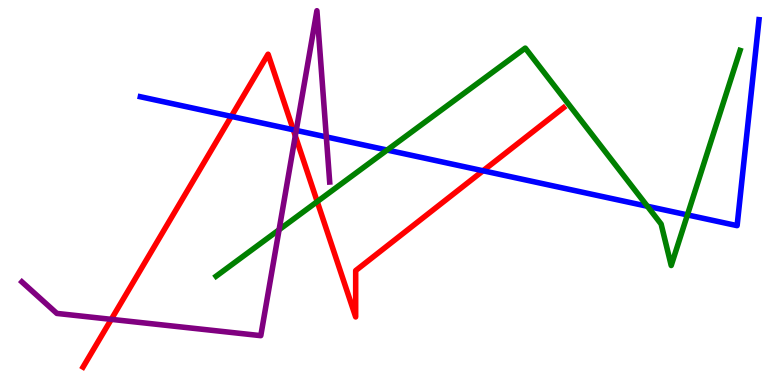[{'lines': ['blue', 'red'], 'intersections': [{'x': 2.98, 'y': 6.98}, {'x': 3.78, 'y': 6.63}, {'x': 6.23, 'y': 5.56}]}, {'lines': ['green', 'red'], 'intersections': [{'x': 4.09, 'y': 4.76}]}, {'lines': ['purple', 'red'], 'intersections': [{'x': 1.44, 'y': 1.71}, {'x': 3.81, 'y': 6.47}]}, {'lines': ['blue', 'green'], 'intersections': [{'x': 5.0, 'y': 6.1}, {'x': 8.35, 'y': 4.64}, {'x': 8.87, 'y': 4.42}]}, {'lines': ['blue', 'purple'], 'intersections': [{'x': 3.82, 'y': 6.61}, {'x': 4.21, 'y': 6.44}]}, {'lines': ['green', 'purple'], 'intersections': [{'x': 3.6, 'y': 4.03}]}]